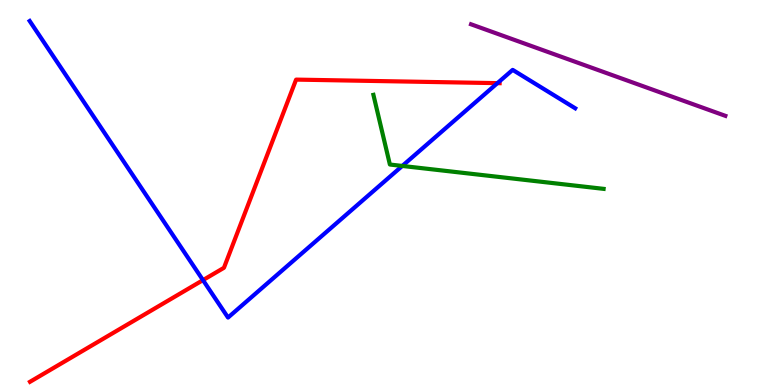[{'lines': ['blue', 'red'], 'intersections': [{'x': 2.62, 'y': 2.72}, {'x': 6.42, 'y': 7.84}]}, {'lines': ['green', 'red'], 'intersections': []}, {'lines': ['purple', 'red'], 'intersections': []}, {'lines': ['blue', 'green'], 'intersections': [{'x': 5.19, 'y': 5.69}]}, {'lines': ['blue', 'purple'], 'intersections': []}, {'lines': ['green', 'purple'], 'intersections': []}]